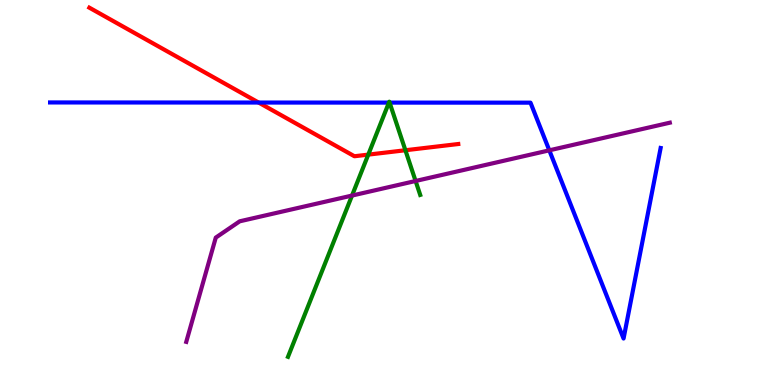[{'lines': ['blue', 'red'], 'intersections': [{'x': 3.34, 'y': 7.34}]}, {'lines': ['green', 'red'], 'intersections': [{'x': 4.75, 'y': 5.98}, {'x': 5.23, 'y': 6.1}]}, {'lines': ['purple', 'red'], 'intersections': []}, {'lines': ['blue', 'green'], 'intersections': [{'x': 5.02, 'y': 7.34}, {'x': 5.03, 'y': 7.34}]}, {'lines': ['blue', 'purple'], 'intersections': [{'x': 7.09, 'y': 6.1}]}, {'lines': ['green', 'purple'], 'intersections': [{'x': 4.54, 'y': 4.92}, {'x': 5.36, 'y': 5.3}]}]